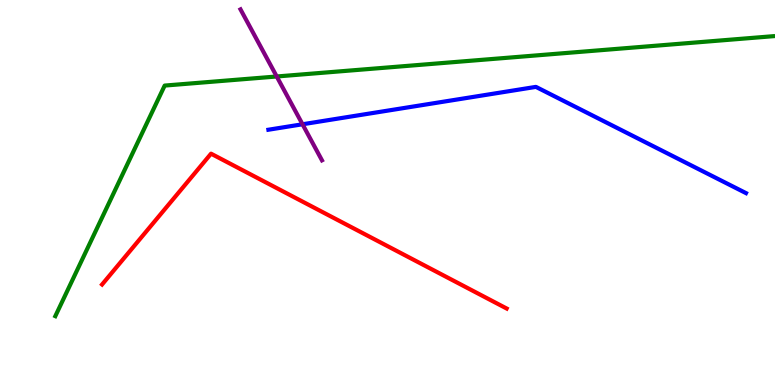[{'lines': ['blue', 'red'], 'intersections': []}, {'lines': ['green', 'red'], 'intersections': []}, {'lines': ['purple', 'red'], 'intersections': []}, {'lines': ['blue', 'green'], 'intersections': []}, {'lines': ['blue', 'purple'], 'intersections': [{'x': 3.9, 'y': 6.77}]}, {'lines': ['green', 'purple'], 'intersections': [{'x': 3.57, 'y': 8.01}]}]